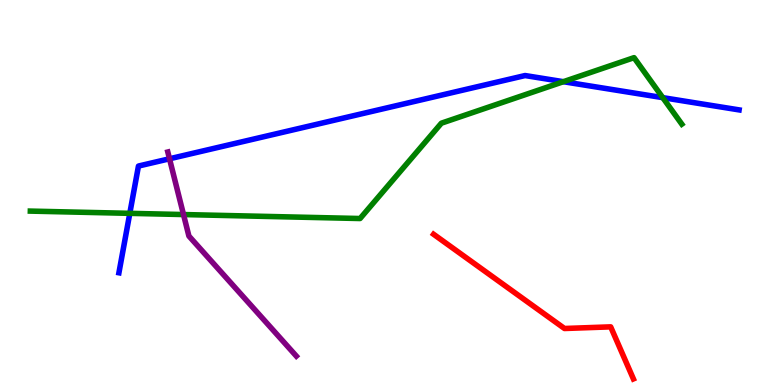[{'lines': ['blue', 'red'], 'intersections': []}, {'lines': ['green', 'red'], 'intersections': []}, {'lines': ['purple', 'red'], 'intersections': []}, {'lines': ['blue', 'green'], 'intersections': [{'x': 1.67, 'y': 4.46}, {'x': 7.27, 'y': 7.88}, {'x': 8.55, 'y': 7.46}]}, {'lines': ['blue', 'purple'], 'intersections': [{'x': 2.19, 'y': 5.88}]}, {'lines': ['green', 'purple'], 'intersections': [{'x': 2.37, 'y': 4.43}]}]